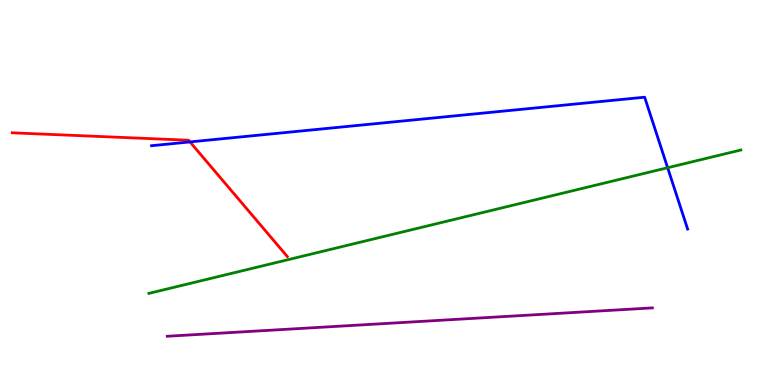[{'lines': ['blue', 'red'], 'intersections': [{'x': 2.45, 'y': 6.31}]}, {'lines': ['green', 'red'], 'intersections': []}, {'lines': ['purple', 'red'], 'intersections': []}, {'lines': ['blue', 'green'], 'intersections': [{'x': 8.61, 'y': 5.64}]}, {'lines': ['blue', 'purple'], 'intersections': []}, {'lines': ['green', 'purple'], 'intersections': []}]